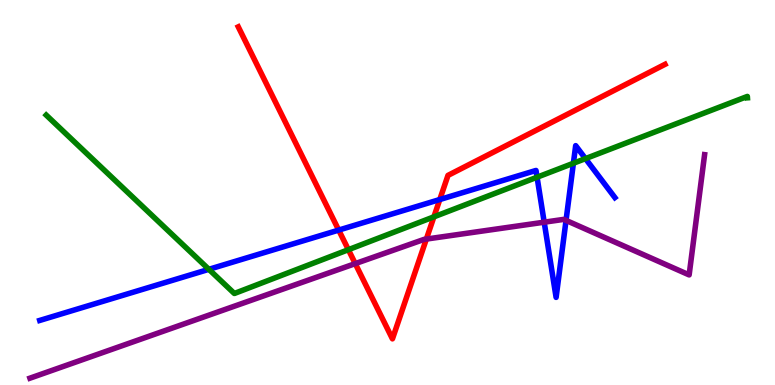[{'lines': ['blue', 'red'], 'intersections': [{'x': 4.37, 'y': 4.02}, {'x': 5.67, 'y': 4.82}]}, {'lines': ['green', 'red'], 'intersections': [{'x': 4.5, 'y': 3.51}, {'x': 5.6, 'y': 4.37}]}, {'lines': ['purple', 'red'], 'intersections': [{'x': 4.58, 'y': 3.15}, {'x': 5.5, 'y': 3.79}]}, {'lines': ['blue', 'green'], 'intersections': [{'x': 2.7, 'y': 3.0}, {'x': 6.93, 'y': 5.4}, {'x': 7.4, 'y': 5.76}, {'x': 7.55, 'y': 5.88}]}, {'lines': ['blue', 'purple'], 'intersections': [{'x': 7.02, 'y': 4.23}, {'x': 7.3, 'y': 4.28}]}, {'lines': ['green', 'purple'], 'intersections': []}]